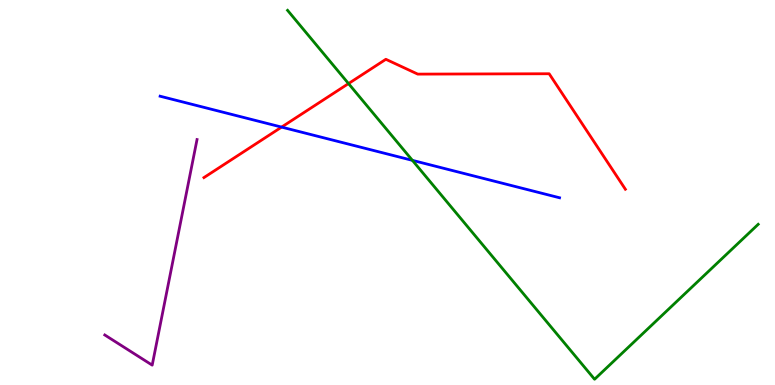[{'lines': ['blue', 'red'], 'intersections': [{'x': 3.63, 'y': 6.7}]}, {'lines': ['green', 'red'], 'intersections': [{'x': 4.5, 'y': 7.83}]}, {'lines': ['purple', 'red'], 'intersections': []}, {'lines': ['blue', 'green'], 'intersections': [{'x': 5.32, 'y': 5.83}]}, {'lines': ['blue', 'purple'], 'intersections': []}, {'lines': ['green', 'purple'], 'intersections': []}]